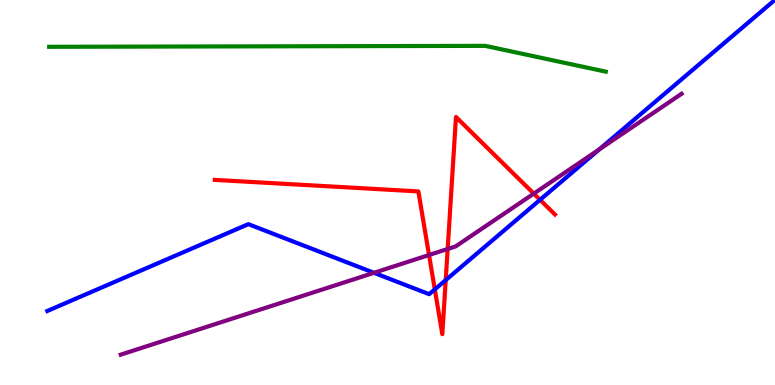[{'lines': ['blue', 'red'], 'intersections': [{'x': 5.61, 'y': 2.48}, {'x': 5.75, 'y': 2.72}, {'x': 6.97, 'y': 4.81}]}, {'lines': ['green', 'red'], 'intersections': []}, {'lines': ['purple', 'red'], 'intersections': [{'x': 5.54, 'y': 3.38}, {'x': 5.78, 'y': 3.53}, {'x': 6.89, 'y': 4.97}]}, {'lines': ['blue', 'green'], 'intersections': []}, {'lines': ['blue', 'purple'], 'intersections': [{'x': 4.83, 'y': 2.91}, {'x': 7.73, 'y': 6.12}]}, {'lines': ['green', 'purple'], 'intersections': []}]